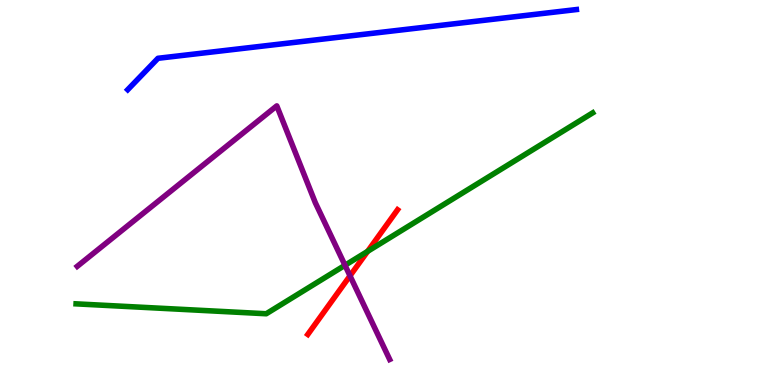[{'lines': ['blue', 'red'], 'intersections': []}, {'lines': ['green', 'red'], 'intersections': [{'x': 4.74, 'y': 3.47}]}, {'lines': ['purple', 'red'], 'intersections': [{'x': 4.52, 'y': 2.84}]}, {'lines': ['blue', 'green'], 'intersections': []}, {'lines': ['blue', 'purple'], 'intersections': []}, {'lines': ['green', 'purple'], 'intersections': [{'x': 4.45, 'y': 3.11}]}]